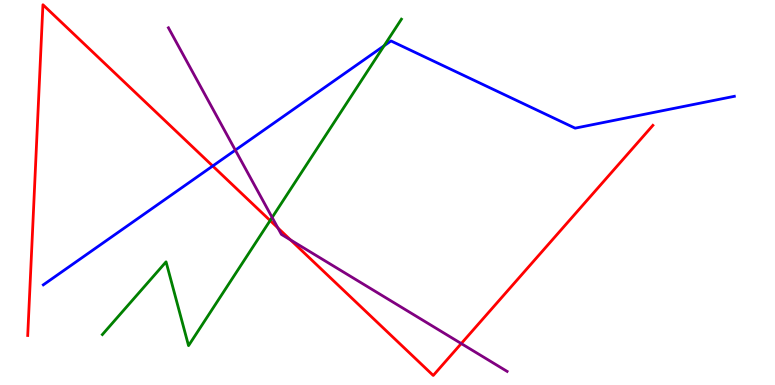[{'lines': ['blue', 'red'], 'intersections': [{'x': 2.74, 'y': 5.69}]}, {'lines': ['green', 'red'], 'intersections': [{'x': 3.49, 'y': 4.27}]}, {'lines': ['purple', 'red'], 'intersections': [{'x': 3.59, 'y': 4.08}, {'x': 3.75, 'y': 3.77}, {'x': 5.95, 'y': 1.08}]}, {'lines': ['blue', 'green'], 'intersections': [{'x': 4.96, 'y': 8.81}]}, {'lines': ['blue', 'purple'], 'intersections': [{'x': 3.04, 'y': 6.1}]}, {'lines': ['green', 'purple'], 'intersections': [{'x': 3.51, 'y': 4.35}]}]